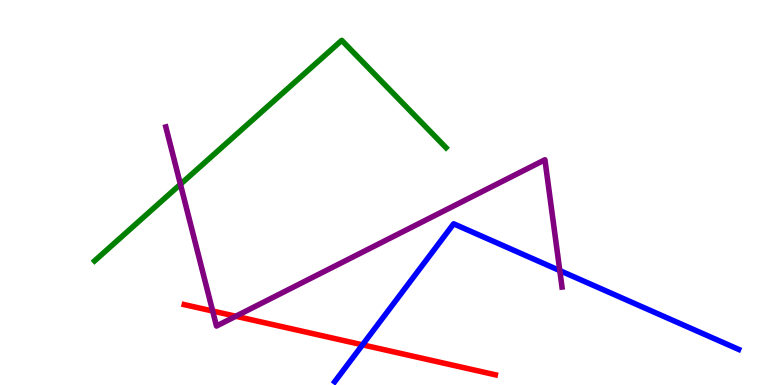[{'lines': ['blue', 'red'], 'intersections': [{'x': 4.68, 'y': 1.04}]}, {'lines': ['green', 'red'], 'intersections': []}, {'lines': ['purple', 'red'], 'intersections': [{'x': 2.74, 'y': 1.92}, {'x': 3.04, 'y': 1.79}]}, {'lines': ['blue', 'green'], 'intersections': []}, {'lines': ['blue', 'purple'], 'intersections': [{'x': 7.22, 'y': 2.97}]}, {'lines': ['green', 'purple'], 'intersections': [{'x': 2.33, 'y': 5.21}]}]